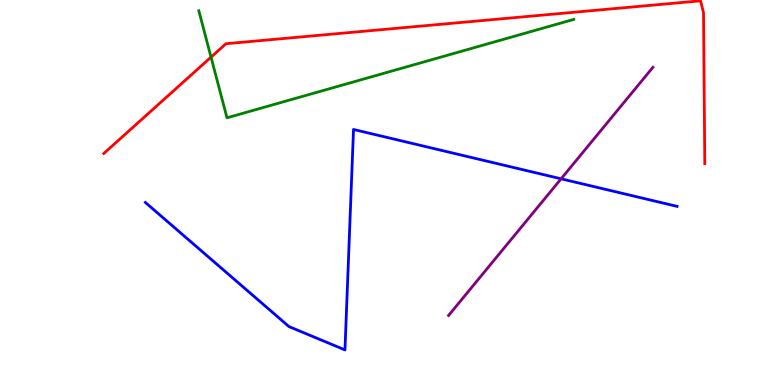[{'lines': ['blue', 'red'], 'intersections': []}, {'lines': ['green', 'red'], 'intersections': [{'x': 2.72, 'y': 8.52}]}, {'lines': ['purple', 'red'], 'intersections': []}, {'lines': ['blue', 'green'], 'intersections': []}, {'lines': ['blue', 'purple'], 'intersections': [{'x': 7.24, 'y': 5.36}]}, {'lines': ['green', 'purple'], 'intersections': []}]